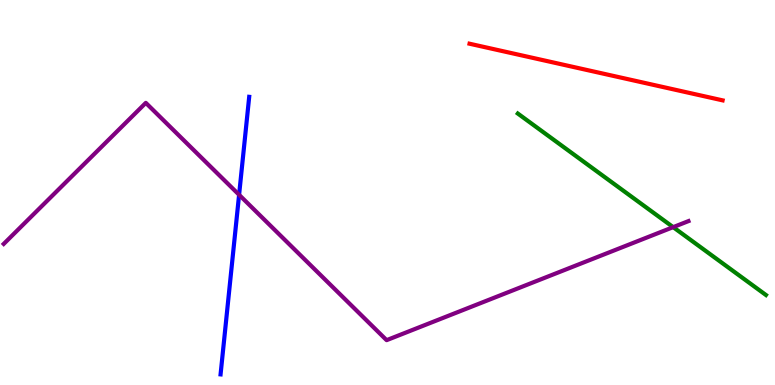[{'lines': ['blue', 'red'], 'intersections': []}, {'lines': ['green', 'red'], 'intersections': []}, {'lines': ['purple', 'red'], 'intersections': []}, {'lines': ['blue', 'green'], 'intersections': []}, {'lines': ['blue', 'purple'], 'intersections': [{'x': 3.09, 'y': 4.94}]}, {'lines': ['green', 'purple'], 'intersections': [{'x': 8.69, 'y': 4.1}]}]